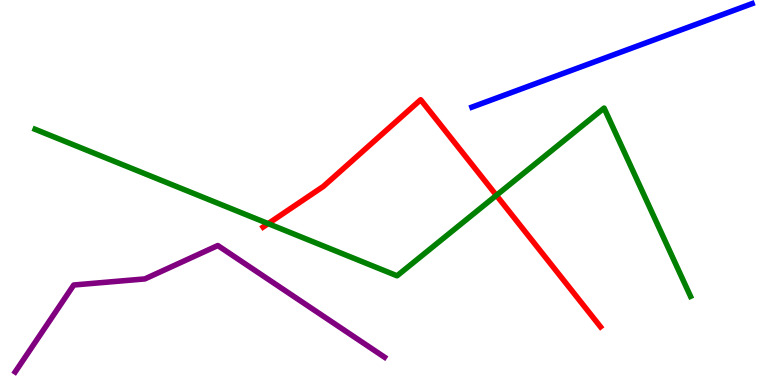[{'lines': ['blue', 'red'], 'intersections': []}, {'lines': ['green', 'red'], 'intersections': [{'x': 3.46, 'y': 4.19}, {'x': 6.4, 'y': 4.93}]}, {'lines': ['purple', 'red'], 'intersections': []}, {'lines': ['blue', 'green'], 'intersections': []}, {'lines': ['blue', 'purple'], 'intersections': []}, {'lines': ['green', 'purple'], 'intersections': []}]